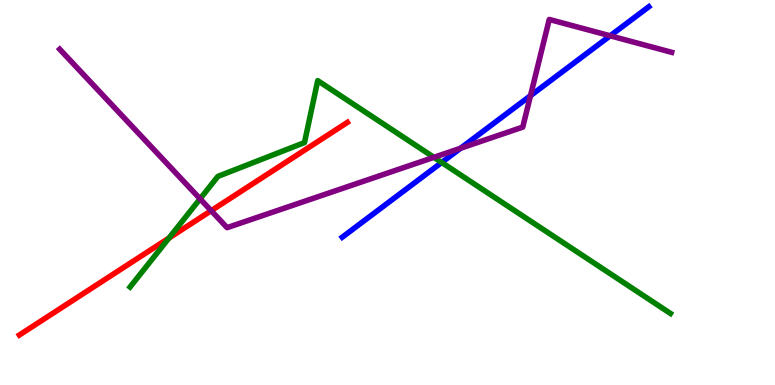[{'lines': ['blue', 'red'], 'intersections': []}, {'lines': ['green', 'red'], 'intersections': [{'x': 2.18, 'y': 3.82}]}, {'lines': ['purple', 'red'], 'intersections': [{'x': 2.72, 'y': 4.53}]}, {'lines': ['blue', 'green'], 'intersections': [{'x': 5.7, 'y': 5.78}]}, {'lines': ['blue', 'purple'], 'intersections': [{'x': 5.94, 'y': 6.15}, {'x': 6.85, 'y': 7.51}, {'x': 7.87, 'y': 9.07}]}, {'lines': ['green', 'purple'], 'intersections': [{'x': 2.58, 'y': 4.84}, {'x': 5.6, 'y': 5.91}]}]